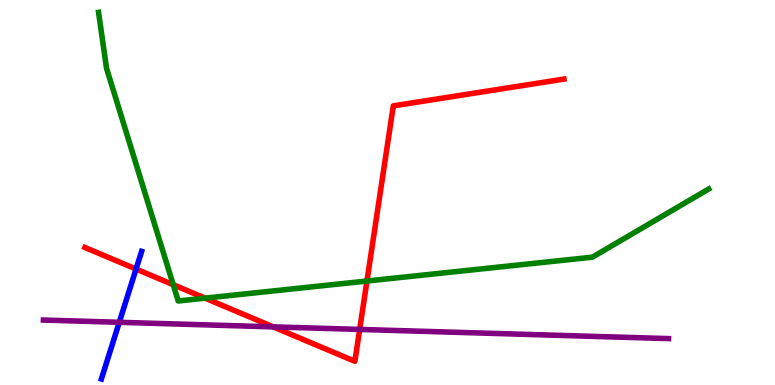[{'lines': ['blue', 'red'], 'intersections': [{'x': 1.76, 'y': 3.01}]}, {'lines': ['green', 'red'], 'intersections': [{'x': 2.24, 'y': 2.6}, {'x': 2.65, 'y': 2.26}, {'x': 4.73, 'y': 2.7}]}, {'lines': ['purple', 'red'], 'intersections': [{'x': 3.53, 'y': 1.51}, {'x': 4.64, 'y': 1.44}]}, {'lines': ['blue', 'green'], 'intersections': []}, {'lines': ['blue', 'purple'], 'intersections': [{'x': 1.54, 'y': 1.63}]}, {'lines': ['green', 'purple'], 'intersections': []}]